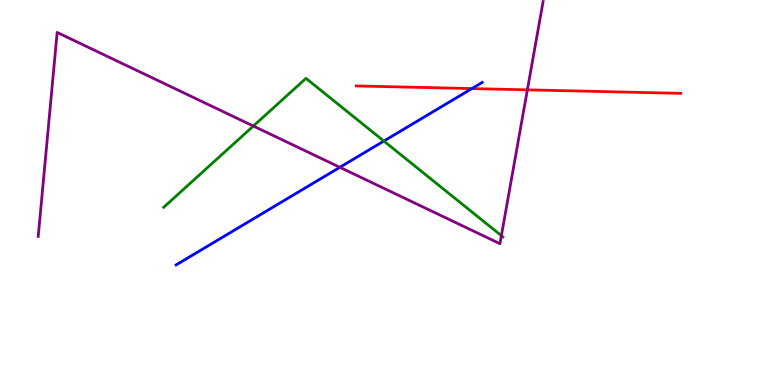[{'lines': ['blue', 'red'], 'intersections': [{'x': 6.09, 'y': 7.7}]}, {'lines': ['green', 'red'], 'intersections': []}, {'lines': ['purple', 'red'], 'intersections': [{'x': 6.8, 'y': 7.67}]}, {'lines': ['blue', 'green'], 'intersections': [{'x': 4.95, 'y': 6.34}]}, {'lines': ['blue', 'purple'], 'intersections': [{'x': 4.38, 'y': 5.65}]}, {'lines': ['green', 'purple'], 'intersections': [{'x': 3.27, 'y': 6.73}, {'x': 6.47, 'y': 3.88}]}]